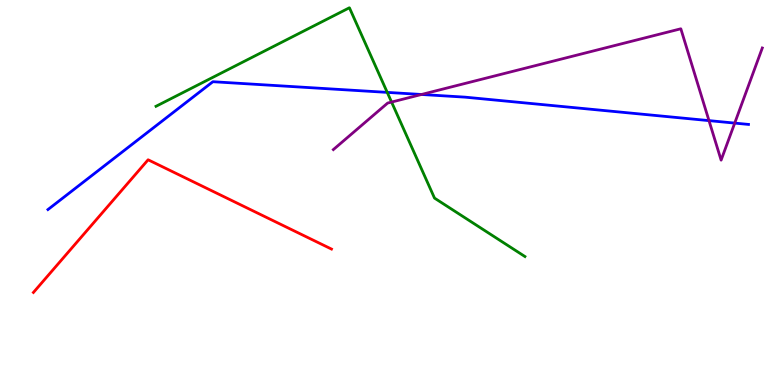[{'lines': ['blue', 'red'], 'intersections': []}, {'lines': ['green', 'red'], 'intersections': []}, {'lines': ['purple', 'red'], 'intersections': []}, {'lines': ['blue', 'green'], 'intersections': [{'x': 5.0, 'y': 7.6}]}, {'lines': ['blue', 'purple'], 'intersections': [{'x': 5.44, 'y': 7.55}, {'x': 9.15, 'y': 6.87}, {'x': 9.48, 'y': 6.8}]}, {'lines': ['green', 'purple'], 'intersections': [{'x': 5.05, 'y': 7.35}]}]